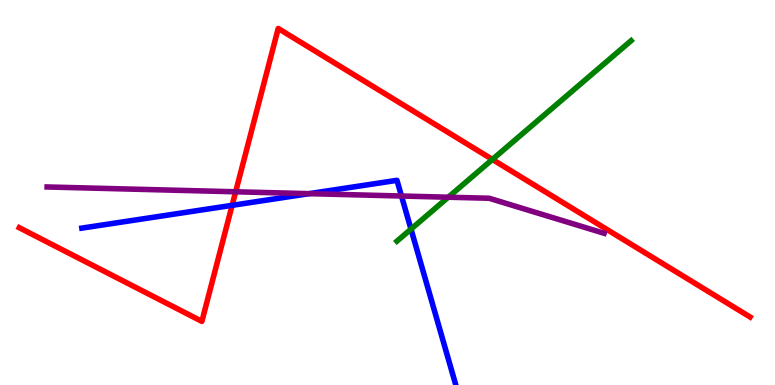[{'lines': ['blue', 'red'], 'intersections': [{'x': 3.0, 'y': 4.67}]}, {'lines': ['green', 'red'], 'intersections': [{'x': 6.35, 'y': 5.86}]}, {'lines': ['purple', 'red'], 'intersections': [{'x': 3.04, 'y': 5.02}]}, {'lines': ['blue', 'green'], 'intersections': [{'x': 5.3, 'y': 4.05}]}, {'lines': ['blue', 'purple'], 'intersections': [{'x': 3.99, 'y': 4.97}, {'x': 5.18, 'y': 4.91}]}, {'lines': ['green', 'purple'], 'intersections': [{'x': 5.78, 'y': 4.88}]}]